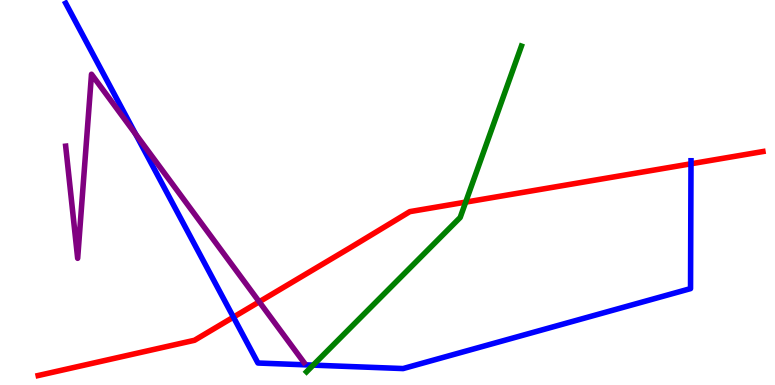[{'lines': ['blue', 'red'], 'intersections': [{'x': 3.01, 'y': 1.76}, {'x': 8.92, 'y': 5.75}]}, {'lines': ['green', 'red'], 'intersections': [{'x': 6.01, 'y': 4.75}]}, {'lines': ['purple', 'red'], 'intersections': [{'x': 3.34, 'y': 2.16}]}, {'lines': ['blue', 'green'], 'intersections': [{'x': 4.04, 'y': 0.516}]}, {'lines': ['blue', 'purple'], 'intersections': [{'x': 1.75, 'y': 6.52}]}, {'lines': ['green', 'purple'], 'intersections': []}]